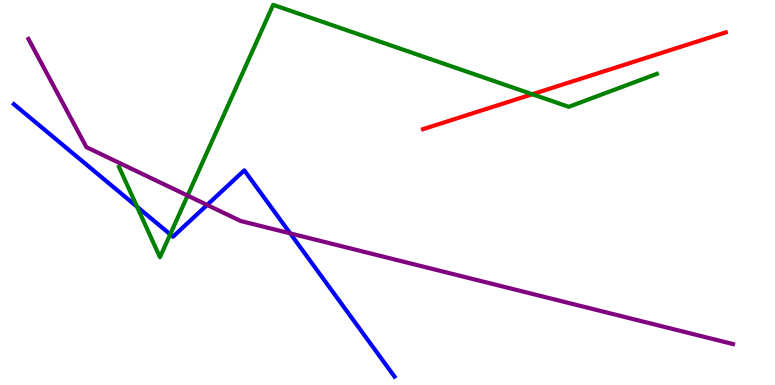[{'lines': ['blue', 'red'], 'intersections': []}, {'lines': ['green', 'red'], 'intersections': [{'x': 6.87, 'y': 7.55}]}, {'lines': ['purple', 'red'], 'intersections': []}, {'lines': ['blue', 'green'], 'intersections': [{'x': 1.77, 'y': 4.63}, {'x': 2.2, 'y': 3.91}]}, {'lines': ['blue', 'purple'], 'intersections': [{'x': 2.67, 'y': 4.68}, {'x': 3.74, 'y': 3.94}]}, {'lines': ['green', 'purple'], 'intersections': [{'x': 2.42, 'y': 4.92}]}]